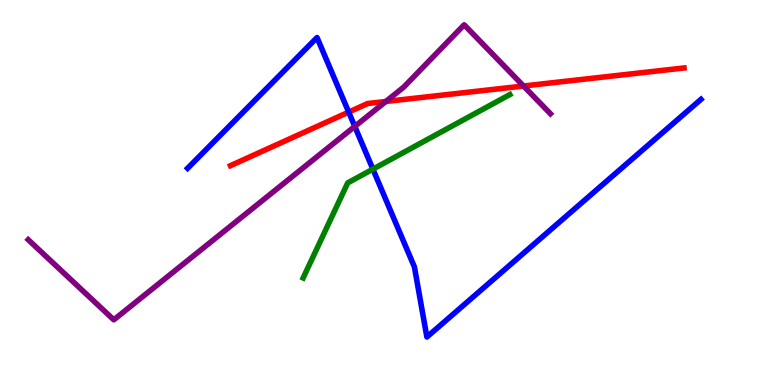[{'lines': ['blue', 'red'], 'intersections': [{'x': 4.5, 'y': 7.09}]}, {'lines': ['green', 'red'], 'intersections': []}, {'lines': ['purple', 'red'], 'intersections': [{'x': 4.98, 'y': 7.36}, {'x': 6.76, 'y': 7.77}]}, {'lines': ['blue', 'green'], 'intersections': [{'x': 4.81, 'y': 5.61}]}, {'lines': ['blue', 'purple'], 'intersections': [{'x': 4.58, 'y': 6.72}]}, {'lines': ['green', 'purple'], 'intersections': []}]